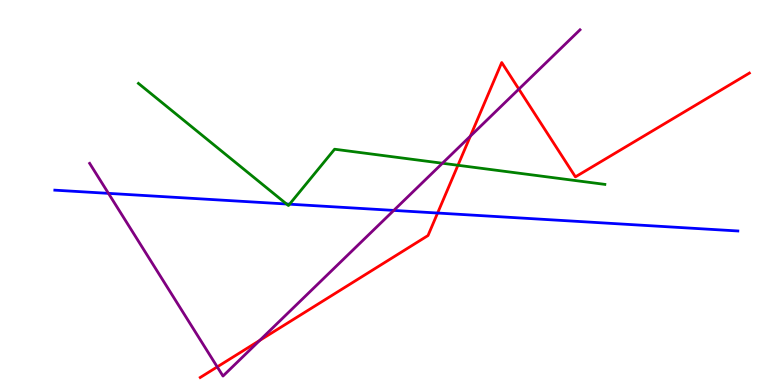[{'lines': ['blue', 'red'], 'intersections': [{'x': 5.65, 'y': 4.47}]}, {'lines': ['green', 'red'], 'intersections': [{'x': 5.91, 'y': 5.71}]}, {'lines': ['purple', 'red'], 'intersections': [{'x': 2.8, 'y': 0.471}, {'x': 3.35, 'y': 1.16}, {'x': 6.07, 'y': 6.46}, {'x': 6.69, 'y': 7.69}]}, {'lines': ['blue', 'green'], 'intersections': [{'x': 3.7, 'y': 4.7}, {'x': 3.74, 'y': 4.7}]}, {'lines': ['blue', 'purple'], 'intersections': [{'x': 1.4, 'y': 4.98}, {'x': 5.08, 'y': 4.53}]}, {'lines': ['green', 'purple'], 'intersections': [{'x': 5.71, 'y': 5.76}]}]